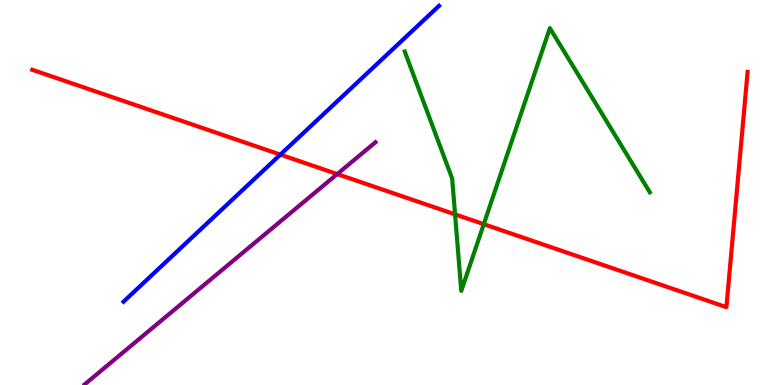[{'lines': ['blue', 'red'], 'intersections': [{'x': 3.62, 'y': 5.98}]}, {'lines': ['green', 'red'], 'intersections': [{'x': 5.87, 'y': 4.43}, {'x': 6.24, 'y': 4.18}]}, {'lines': ['purple', 'red'], 'intersections': [{'x': 4.35, 'y': 5.48}]}, {'lines': ['blue', 'green'], 'intersections': []}, {'lines': ['blue', 'purple'], 'intersections': []}, {'lines': ['green', 'purple'], 'intersections': []}]